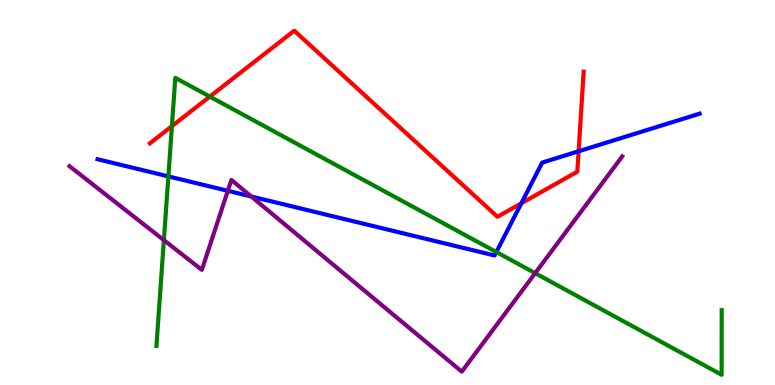[{'lines': ['blue', 'red'], 'intersections': [{'x': 6.73, 'y': 4.72}, {'x': 7.47, 'y': 6.07}]}, {'lines': ['green', 'red'], 'intersections': [{'x': 2.22, 'y': 6.72}, {'x': 2.71, 'y': 7.49}]}, {'lines': ['purple', 'red'], 'intersections': []}, {'lines': ['blue', 'green'], 'intersections': [{'x': 2.17, 'y': 5.42}, {'x': 6.4, 'y': 3.45}]}, {'lines': ['blue', 'purple'], 'intersections': [{'x': 2.94, 'y': 5.04}, {'x': 3.24, 'y': 4.9}]}, {'lines': ['green', 'purple'], 'intersections': [{'x': 2.11, 'y': 3.76}, {'x': 6.91, 'y': 2.9}]}]